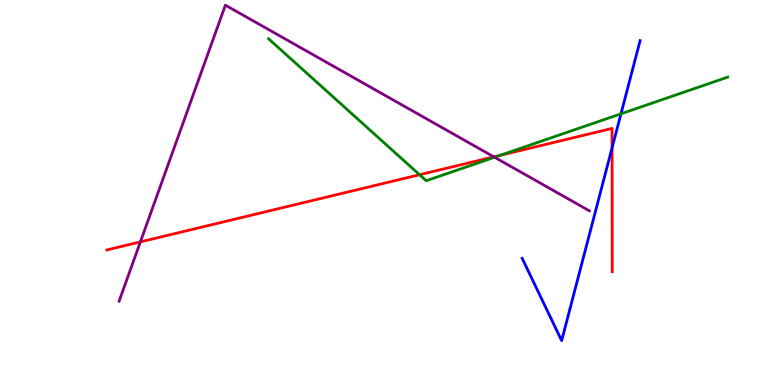[{'lines': ['blue', 'red'], 'intersections': [{'x': 7.9, 'y': 6.16}]}, {'lines': ['green', 'red'], 'intersections': [{'x': 5.41, 'y': 5.46}, {'x': 6.45, 'y': 5.96}]}, {'lines': ['purple', 'red'], 'intersections': [{'x': 1.81, 'y': 3.72}, {'x': 6.37, 'y': 5.93}]}, {'lines': ['blue', 'green'], 'intersections': [{'x': 8.01, 'y': 7.04}]}, {'lines': ['blue', 'purple'], 'intersections': []}, {'lines': ['green', 'purple'], 'intersections': [{'x': 6.38, 'y': 5.92}]}]